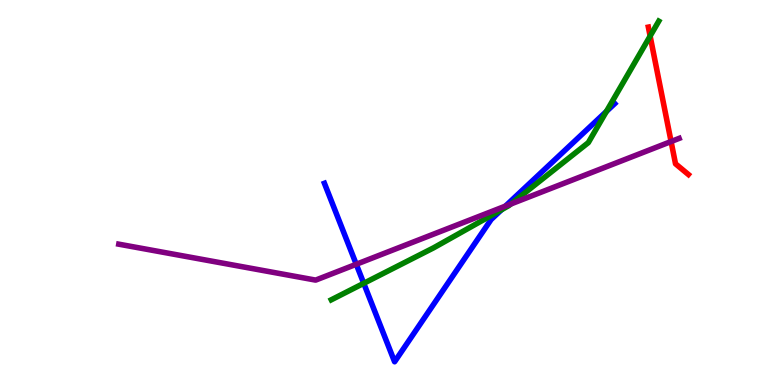[{'lines': ['blue', 'red'], 'intersections': []}, {'lines': ['green', 'red'], 'intersections': [{'x': 8.39, 'y': 9.06}]}, {'lines': ['purple', 'red'], 'intersections': [{'x': 8.66, 'y': 6.32}]}, {'lines': ['blue', 'green'], 'intersections': [{'x': 4.69, 'y': 2.64}, {'x': 6.47, 'y': 4.55}, {'x': 7.82, 'y': 7.11}]}, {'lines': ['blue', 'purple'], 'intersections': [{'x': 4.6, 'y': 3.14}, {'x': 6.52, 'y': 4.65}]}, {'lines': ['green', 'purple'], 'intersections': [{'x': 6.59, 'y': 4.7}]}]